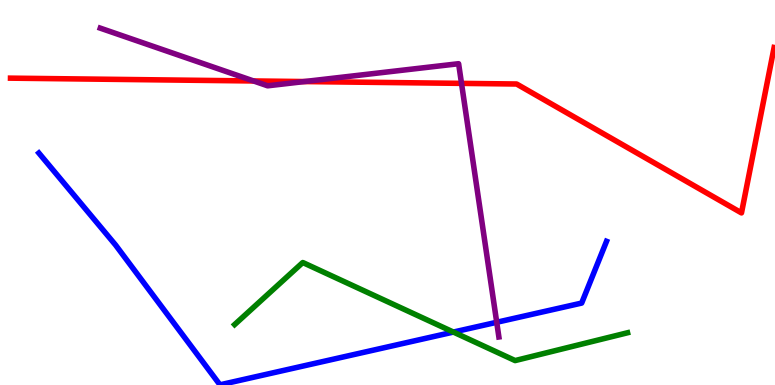[{'lines': ['blue', 'red'], 'intersections': []}, {'lines': ['green', 'red'], 'intersections': []}, {'lines': ['purple', 'red'], 'intersections': [{'x': 3.27, 'y': 7.9}, {'x': 3.93, 'y': 7.88}, {'x': 5.95, 'y': 7.83}]}, {'lines': ['blue', 'green'], 'intersections': [{'x': 5.85, 'y': 1.37}]}, {'lines': ['blue', 'purple'], 'intersections': [{'x': 6.41, 'y': 1.63}]}, {'lines': ['green', 'purple'], 'intersections': []}]